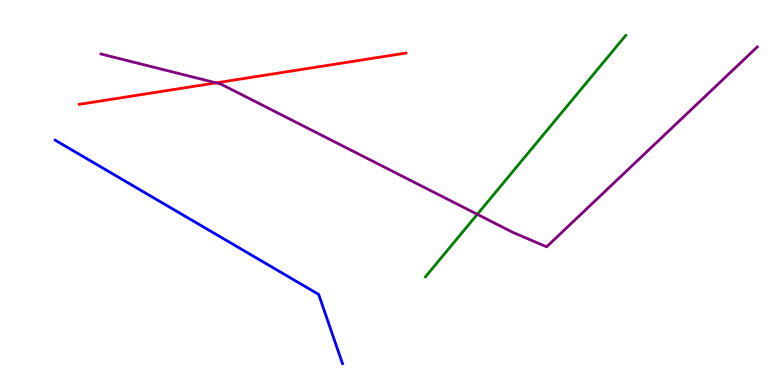[{'lines': ['blue', 'red'], 'intersections': []}, {'lines': ['green', 'red'], 'intersections': []}, {'lines': ['purple', 'red'], 'intersections': [{'x': 2.79, 'y': 7.85}]}, {'lines': ['blue', 'green'], 'intersections': []}, {'lines': ['blue', 'purple'], 'intersections': []}, {'lines': ['green', 'purple'], 'intersections': [{'x': 6.16, 'y': 4.43}]}]